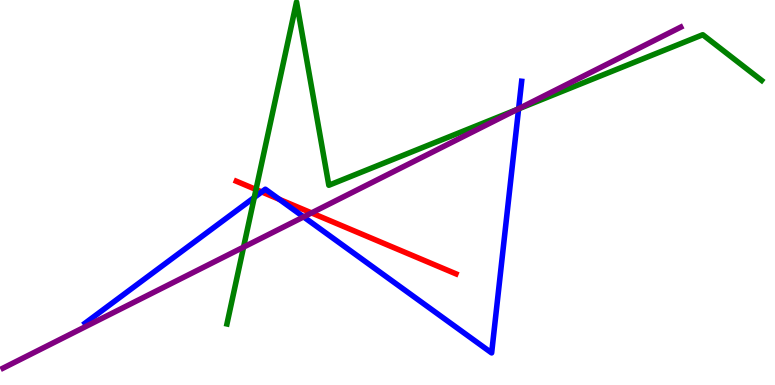[{'lines': ['blue', 'red'], 'intersections': [{'x': 3.38, 'y': 5.02}, {'x': 3.6, 'y': 4.82}]}, {'lines': ['green', 'red'], 'intersections': [{'x': 3.3, 'y': 5.08}]}, {'lines': ['purple', 'red'], 'intersections': [{'x': 4.02, 'y': 4.47}]}, {'lines': ['blue', 'green'], 'intersections': [{'x': 3.28, 'y': 4.87}, {'x': 6.69, 'y': 7.17}]}, {'lines': ['blue', 'purple'], 'intersections': [{'x': 3.92, 'y': 4.37}, {'x': 6.69, 'y': 7.18}]}, {'lines': ['green', 'purple'], 'intersections': [{'x': 3.14, 'y': 3.58}, {'x': 6.67, 'y': 7.16}]}]